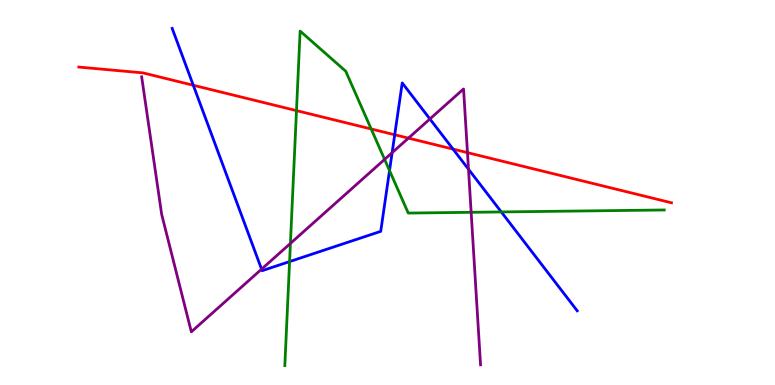[{'lines': ['blue', 'red'], 'intersections': [{'x': 2.49, 'y': 7.79}, {'x': 5.09, 'y': 6.5}, {'x': 5.85, 'y': 6.13}]}, {'lines': ['green', 'red'], 'intersections': [{'x': 3.83, 'y': 7.13}, {'x': 4.79, 'y': 6.65}]}, {'lines': ['purple', 'red'], 'intersections': [{'x': 5.27, 'y': 6.41}, {'x': 6.03, 'y': 6.04}]}, {'lines': ['blue', 'green'], 'intersections': [{'x': 3.74, 'y': 3.21}, {'x': 5.03, 'y': 5.57}, {'x': 6.47, 'y': 4.49}]}, {'lines': ['blue', 'purple'], 'intersections': [{'x': 3.38, 'y': 3.01}, {'x': 5.06, 'y': 6.03}, {'x': 5.55, 'y': 6.91}, {'x': 6.05, 'y': 5.6}]}, {'lines': ['green', 'purple'], 'intersections': [{'x': 3.75, 'y': 3.68}, {'x': 4.96, 'y': 5.86}, {'x': 6.08, 'y': 4.49}]}]